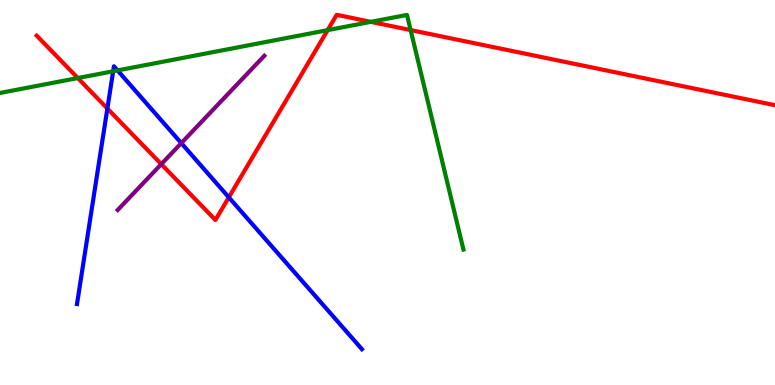[{'lines': ['blue', 'red'], 'intersections': [{'x': 1.39, 'y': 7.18}, {'x': 2.95, 'y': 4.87}]}, {'lines': ['green', 'red'], 'intersections': [{'x': 1.0, 'y': 7.97}, {'x': 4.23, 'y': 9.22}, {'x': 4.79, 'y': 9.43}, {'x': 5.3, 'y': 9.22}]}, {'lines': ['purple', 'red'], 'intersections': [{'x': 2.08, 'y': 5.74}]}, {'lines': ['blue', 'green'], 'intersections': [{'x': 1.46, 'y': 8.15}, {'x': 1.52, 'y': 8.17}]}, {'lines': ['blue', 'purple'], 'intersections': [{'x': 2.34, 'y': 6.28}]}, {'lines': ['green', 'purple'], 'intersections': []}]